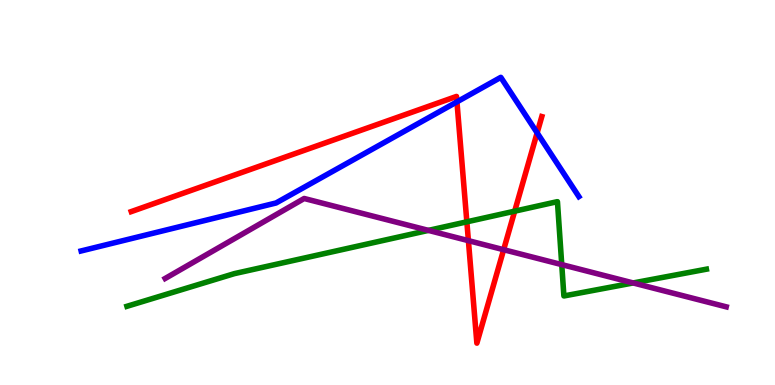[{'lines': ['blue', 'red'], 'intersections': [{'x': 5.9, 'y': 7.35}, {'x': 6.93, 'y': 6.55}]}, {'lines': ['green', 'red'], 'intersections': [{'x': 6.02, 'y': 4.24}, {'x': 6.64, 'y': 4.52}]}, {'lines': ['purple', 'red'], 'intersections': [{'x': 6.04, 'y': 3.75}, {'x': 6.5, 'y': 3.51}]}, {'lines': ['blue', 'green'], 'intersections': []}, {'lines': ['blue', 'purple'], 'intersections': []}, {'lines': ['green', 'purple'], 'intersections': [{'x': 5.53, 'y': 4.02}, {'x': 7.25, 'y': 3.13}, {'x': 8.17, 'y': 2.65}]}]